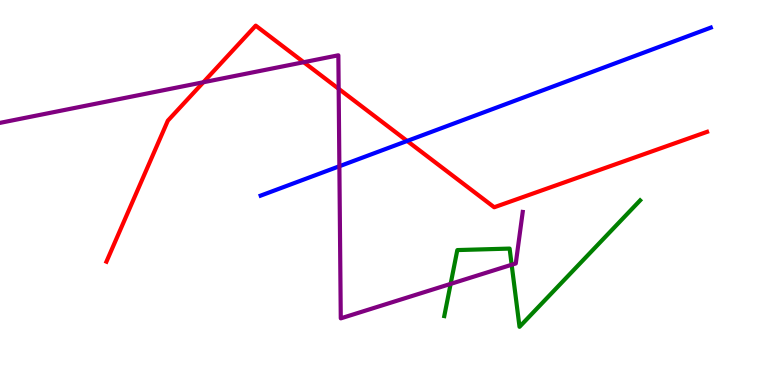[{'lines': ['blue', 'red'], 'intersections': [{'x': 5.25, 'y': 6.34}]}, {'lines': ['green', 'red'], 'intersections': []}, {'lines': ['purple', 'red'], 'intersections': [{'x': 2.62, 'y': 7.86}, {'x': 3.92, 'y': 8.38}, {'x': 4.37, 'y': 7.69}]}, {'lines': ['blue', 'green'], 'intersections': []}, {'lines': ['blue', 'purple'], 'intersections': [{'x': 4.38, 'y': 5.68}]}, {'lines': ['green', 'purple'], 'intersections': [{'x': 5.81, 'y': 2.63}, {'x': 6.6, 'y': 3.12}]}]